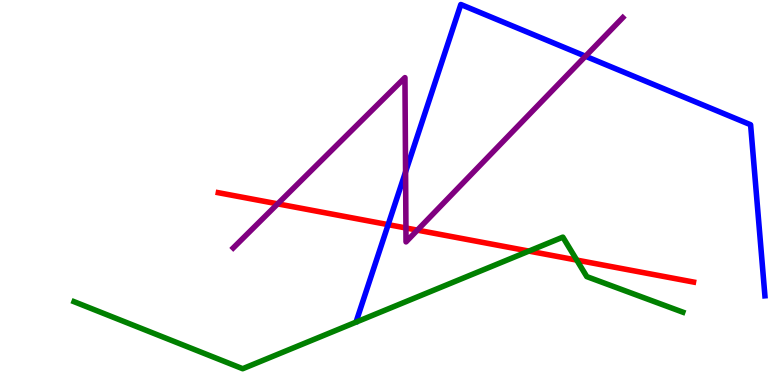[{'lines': ['blue', 'red'], 'intersections': [{'x': 5.01, 'y': 4.17}]}, {'lines': ['green', 'red'], 'intersections': [{'x': 6.82, 'y': 3.48}, {'x': 7.44, 'y': 3.24}]}, {'lines': ['purple', 'red'], 'intersections': [{'x': 3.58, 'y': 4.7}, {'x': 5.24, 'y': 4.08}, {'x': 5.39, 'y': 4.02}]}, {'lines': ['blue', 'green'], 'intersections': []}, {'lines': ['blue', 'purple'], 'intersections': [{'x': 5.23, 'y': 5.53}, {'x': 7.55, 'y': 8.54}]}, {'lines': ['green', 'purple'], 'intersections': []}]